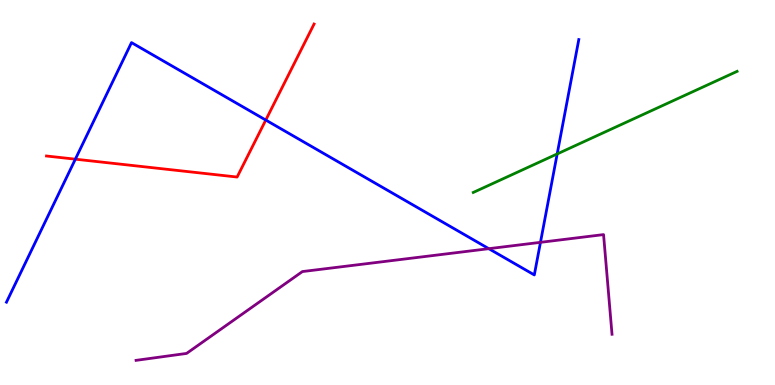[{'lines': ['blue', 'red'], 'intersections': [{'x': 0.972, 'y': 5.87}, {'x': 3.43, 'y': 6.88}]}, {'lines': ['green', 'red'], 'intersections': []}, {'lines': ['purple', 'red'], 'intersections': []}, {'lines': ['blue', 'green'], 'intersections': [{'x': 7.19, 'y': 6.0}]}, {'lines': ['blue', 'purple'], 'intersections': [{'x': 6.31, 'y': 3.54}, {'x': 6.97, 'y': 3.71}]}, {'lines': ['green', 'purple'], 'intersections': []}]